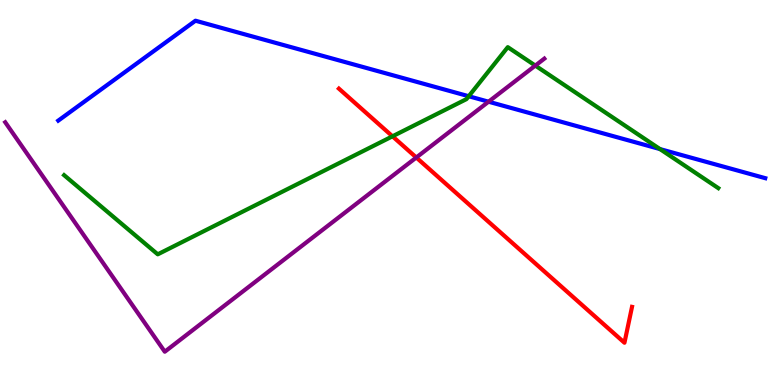[{'lines': ['blue', 'red'], 'intersections': []}, {'lines': ['green', 'red'], 'intersections': [{'x': 5.06, 'y': 6.46}]}, {'lines': ['purple', 'red'], 'intersections': [{'x': 5.37, 'y': 5.91}]}, {'lines': ['blue', 'green'], 'intersections': [{'x': 6.05, 'y': 7.5}, {'x': 8.52, 'y': 6.13}]}, {'lines': ['blue', 'purple'], 'intersections': [{'x': 6.3, 'y': 7.36}]}, {'lines': ['green', 'purple'], 'intersections': [{'x': 6.91, 'y': 8.3}]}]